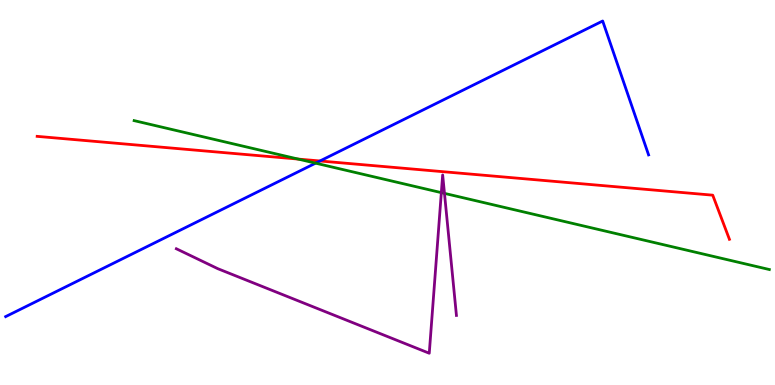[{'lines': ['blue', 'red'], 'intersections': [{'x': 4.13, 'y': 5.82}]}, {'lines': ['green', 'red'], 'intersections': [{'x': 3.85, 'y': 5.87}]}, {'lines': ['purple', 'red'], 'intersections': []}, {'lines': ['blue', 'green'], 'intersections': [{'x': 4.07, 'y': 5.76}]}, {'lines': ['blue', 'purple'], 'intersections': []}, {'lines': ['green', 'purple'], 'intersections': [{'x': 5.69, 'y': 5.0}, {'x': 5.74, 'y': 4.98}]}]